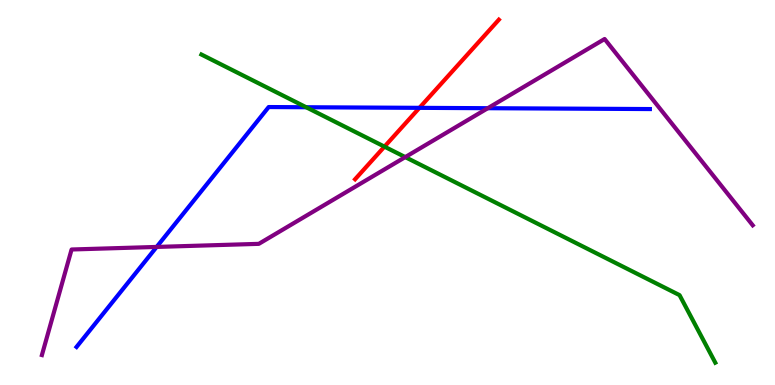[{'lines': ['blue', 'red'], 'intersections': [{'x': 5.41, 'y': 7.2}]}, {'lines': ['green', 'red'], 'intersections': [{'x': 4.96, 'y': 6.19}]}, {'lines': ['purple', 'red'], 'intersections': []}, {'lines': ['blue', 'green'], 'intersections': [{'x': 3.95, 'y': 7.21}]}, {'lines': ['blue', 'purple'], 'intersections': [{'x': 2.02, 'y': 3.59}, {'x': 6.29, 'y': 7.19}]}, {'lines': ['green', 'purple'], 'intersections': [{'x': 5.23, 'y': 5.92}]}]